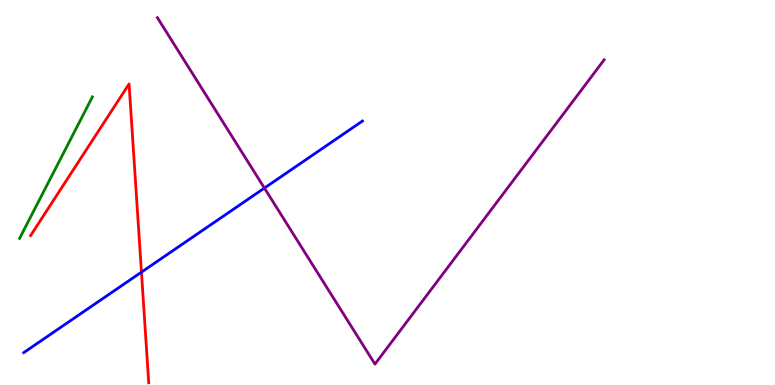[{'lines': ['blue', 'red'], 'intersections': [{'x': 1.83, 'y': 2.93}]}, {'lines': ['green', 'red'], 'intersections': []}, {'lines': ['purple', 'red'], 'intersections': []}, {'lines': ['blue', 'green'], 'intersections': []}, {'lines': ['blue', 'purple'], 'intersections': [{'x': 3.41, 'y': 5.11}]}, {'lines': ['green', 'purple'], 'intersections': []}]